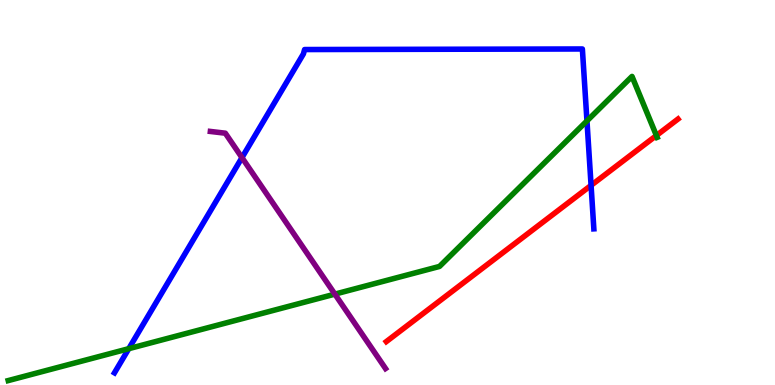[{'lines': ['blue', 'red'], 'intersections': [{'x': 7.63, 'y': 5.19}]}, {'lines': ['green', 'red'], 'intersections': [{'x': 8.47, 'y': 6.48}]}, {'lines': ['purple', 'red'], 'intersections': []}, {'lines': ['blue', 'green'], 'intersections': [{'x': 1.66, 'y': 0.943}, {'x': 7.57, 'y': 6.86}]}, {'lines': ['blue', 'purple'], 'intersections': [{'x': 3.12, 'y': 5.91}]}, {'lines': ['green', 'purple'], 'intersections': [{'x': 4.32, 'y': 2.36}]}]